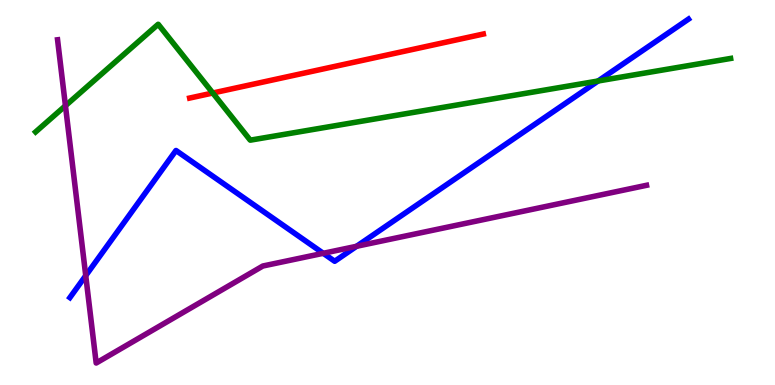[{'lines': ['blue', 'red'], 'intersections': []}, {'lines': ['green', 'red'], 'intersections': [{'x': 2.75, 'y': 7.58}]}, {'lines': ['purple', 'red'], 'intersections': []}, {'lines': ['blue', 'green'], 'intersections': [{'x': 7.72, 'y': 7.9}]}, {'lines': ['blue', 'purple'], 'intersections': [{'x': 1.11, 'y': 2.84}, {'x': 4.17, 'y': 3.42}, {'x': 4.6, 'y': 3.6}]}, {'lines': ['green', 'purple'], 'intersections': [{'x': 0.844, 'y': 7.25}]}]